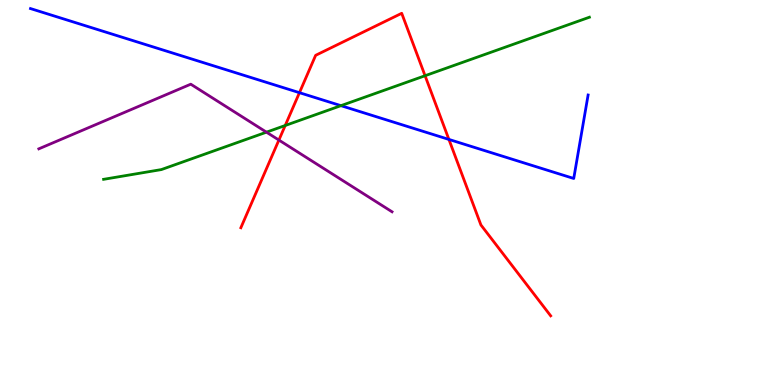[{'lines': ['blue', 'red'], 'intersections': [{'x': 3.86, 'y': 7.59}, {'x': 5.79, 'y': 6.38}]}, {'lines': ['green', 'red'], 'intersections': [{'x': 3.68, 'y': 6.74}, {'x': 5.48, 'y': 8.03}]}, {'lines': ['purple', 'red'], 'intersections': [{'x': 3.6, 'y': 6.36}]}, {'lines': ['blue', 'green'], 'intersections': [{'x': 4.4, 'y': 7.26}]}, {'lines': ['blue', 'purple'], 'intersections': []}, {'lines': ['green', 'purple'], 'intersections': [{'x': 3.44, 'y': 6.57}]}]